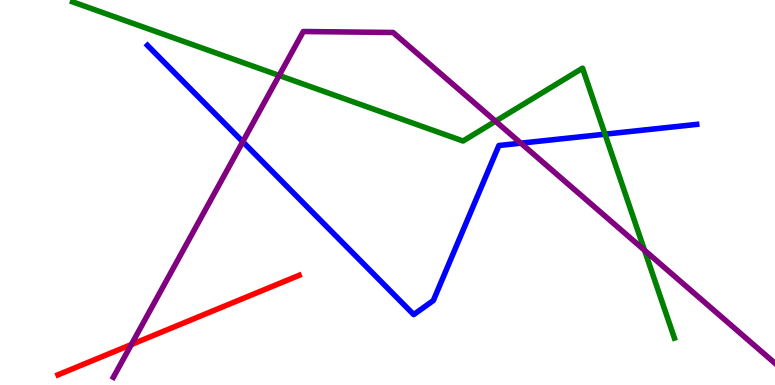[{'lines': ['blue', 'red'], 'intersections': []}, {'lines': ['green', 'red'], 'intersections': []}, {'lines': ['purple', 'red'], 'intersections': [{'x': 1.69, 'y': 1.05}]}, {'lines': ['blue', 'green'], 'intersections': [{'x': 7.81, 'y': 6.51}]}, {'lines': ['blue', 'purple'], 'intersections': [{'x': 3.13, 'y': 6.32}, {'x': 6.72, 'y': 6.28}]}, {'lines': ['green', 'purple'], 'intersections': [{'x': 3.6, 'y': 8.04}, {'x': 6.39, 'y': 6.85}, {'x': 8.32, 'y': 3.5}]}]